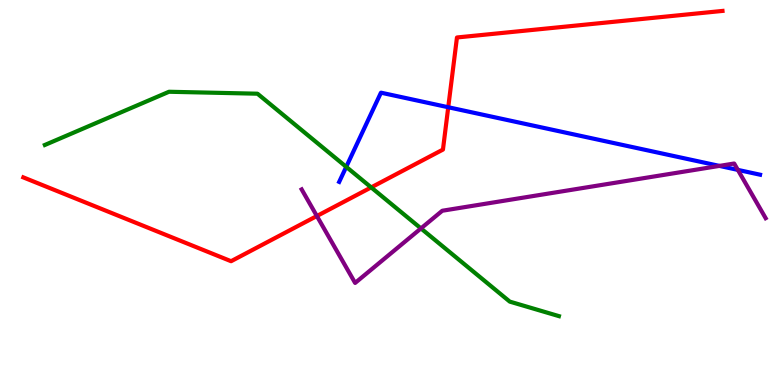[{'lines': ['blue', 'red'], 'intersections': [{'x': 5.78, 'y': 7.21}]}, {'lines': ['green', 'red'], 'intersections': [{'x': 4.79, 'y': 5.13}]}, {'lines': ['purple', 'red'], 'intersections': [{'x': 4.09, 'y': 4.39}]}, {'lines': ['blue', 'green'], 'intersections': [{'x': 4.47, 'y': 5.67}]}, {'lines': ['blue', 'purple'], 'intersections': [{'x': 9.28, 'y': 5.69}, {'x': 9.52, 'y': 5.59}]}, {'lines': ['green', 'purple'], 'intersections': [{'x': 5.43, 'y': 4.07}]}]